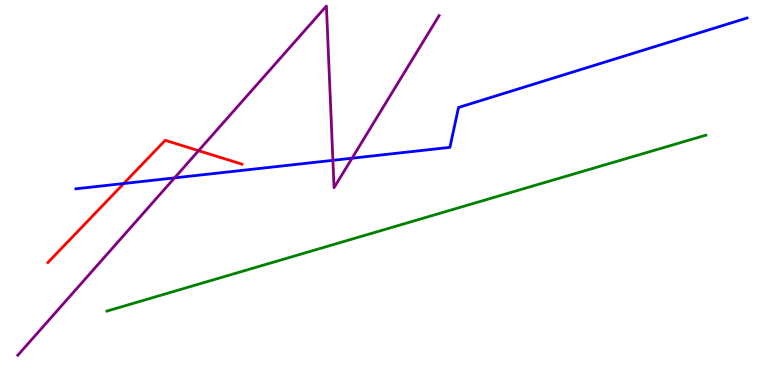[{'lines': ['blue', 'red'], 'intersections': [{'x': 1.6, 'y': 5.23}]}, {'lines': ['green', 'red'], 'intersections': []}, {'lines': ['purple', 'red'], 'intersections': [{'x': 2.56, 'y': 6.09}]}, {'lines': ['blue', 'green'], 'intersections': []}, {'lines': ['blue', 'purple'], 'intersections': [{'x': 2.25, 'y': 5.38}, {'x': 4.3, 'y': 5.84}, {'x': 4.54, 'y': 5.89}]}, {'lines': ['green', 'purple'], 'intersections': []}]